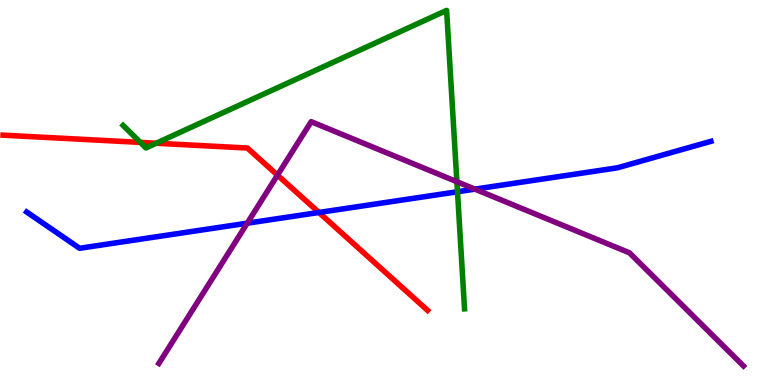[{'lines': ['blue', 'red'], 'intersections': [{'x': 4.12, 'y': 4.48}]}, {'lines': ['green', 'red'], 'intersections': [{'x': 1.81, 'y': 6.3}, {'x': 2.02, 'y': 6.28}]}, {'lines': ['purple', 'red'], 'intersections': [{'x': 3.58, 'y': 5.45}]}, {'lines': ['blue', 'green'], 'intersections': [{'x': 5.9, 'y': 5.02}]}, {'lines': ['blue', 'purple'], 'intersections': [{'x': 3.19, 'y': 4.2}, {'x': 6.13, 'y': 5.09}]}, {'lines': ['green', 'purple'], 'intersections': [{'x': 5.9, 'y': 5.28}]}]